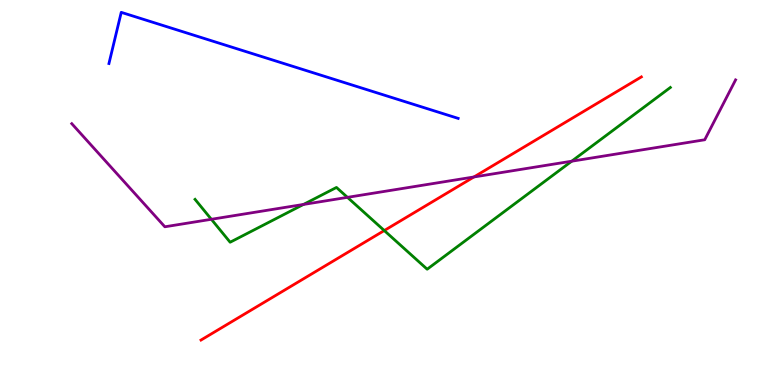[{'lines': ['blue', 'red'], 'intersections': []}, {'lines': ['green', 'red'], 'intersections': [{'x': 4.96, 'y': 4.01}]}, {'lines': ['purple', 'red'], 'intersections': [{'x': 6.12, 'y': 5.4}]}, {'lines': ['blue', 'green'], 'intersections': []}, {'lines': ['blue', 'purple'], 'intersections': []}, {'lines': ['green', 'purple'], 'intersections': [{'x': 2.73, 'y': 4.3}, {'x': 3.92, 'y': 4.69}, {'x': 4.48, 'y': 4.87}, {'x': 7.38, 'y': 5.81}]}]